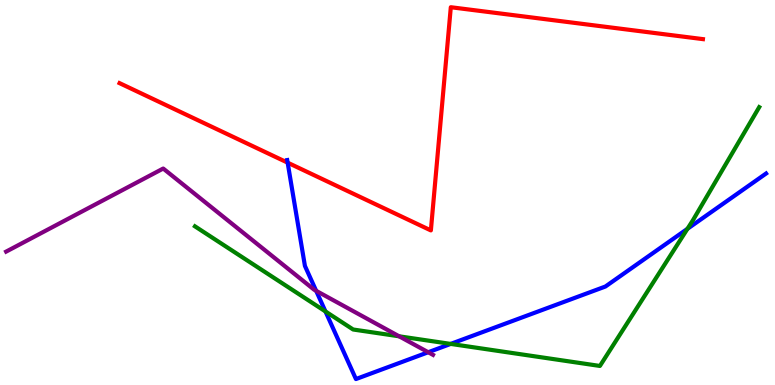[{'lines': ['blue', 'red'], 'intersections': [{'x': 3.71, 'y': 5.77}]}, {'lines': ['green', 'red'], 'intersections': []}, {'lines': ['purple', 'red'], 'intersections': []}, {'lines': ['blue', 'green'], 'intersections': [{'x': 4.2, 'y': 1.91}, {'x': 5.82, 'y': 1.07}, {'x': 8.87, 'y': 4.06}]}, {'lines': ['blue', 'purple'], 'intersections': [{'x': 4.08, 'y': 2.45}, {'x': 5.53, 'y': 0.851}]}, {'lines': ['green', 'purple'], 'intersections': [{'x': 5.15, 'y': 1.26}]}]